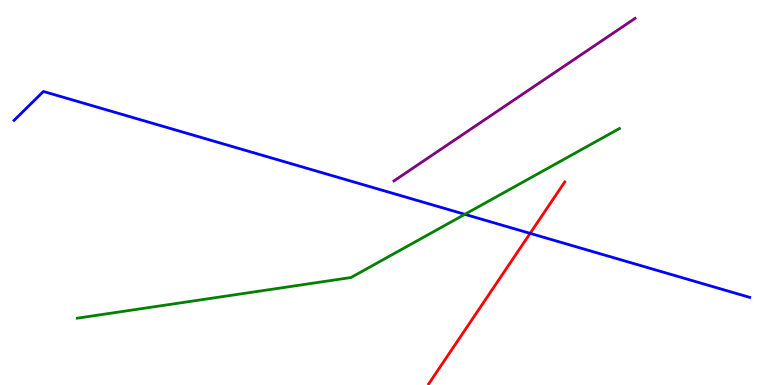[{'lines': ['blue', 'red'], 'intersections': [{'x': 6.84, 'y': 3.94}]}, {'lines': ['green', 'red'], 'intersections': []}, {'lines': ['purple', 'red'], 'intersections': []}, {'lines': ['blue', 'green'], 'intersections': [{'x': 6.0, 'y': 4.43}]}, {'lines': ['blue', 'purple'], 'intersections': []}, {'lines': ['green', 'purple'], 'intersections': []}]